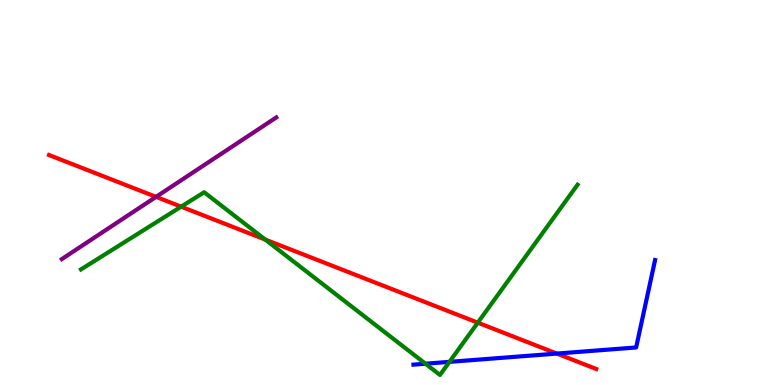[{'lines': ['blue', 'red'], 'intersections': [{'x': 7.19, 'y': 0.816}]}, {'lines': ['green', 'red'], 'intersections': [{'x': 2.34, 'y': 4.63}, {'x': 3.42, 'y': 3.78}, {'x': 6.17, 'y': 1.62}]}, {'lines': ['purple', 'red'], 'intersections': [{'x': 2.01, 'y': 4.89}]}, {'lines': ['blue', 'green'], 'intersections': [{'x': 5.49, 'y': 0.553}, {'x': 5.8, 'y': 0.601}]}, {'lines': ['blue', 'purple'], 'intersections': []}, {'lines': ['green', 'purple'], 'intersections': []}]